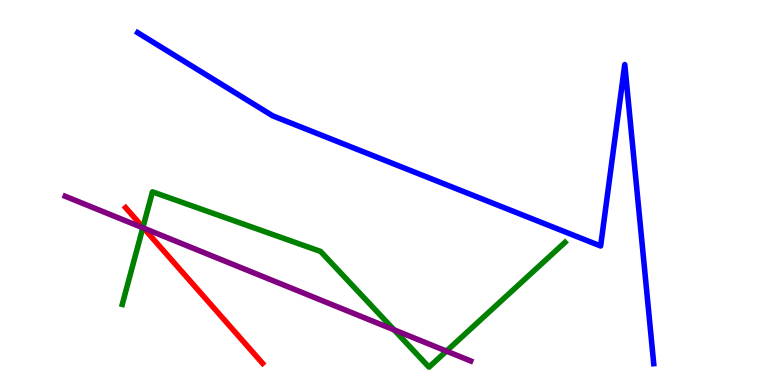[{'lines': ['blue', 'red'], 'intersections': []}, {'lines': ['green', 'red'], 'intersections': [{'x': 1.84, 'y': 4.1}]}, {'lines': ['purple', 'red'], 'intersections': [{'x': 1.85, 'y': 4.07}]}, {'lines': ['blue', 'green'], 'intersections': []}, {'lines': ['blue', 'purple'], 'intersections': []}, {'lines': ['green', 'purple'], 'intersections': [{'x': 1.84, 'y': 4.08}, {'x': 5.08, 'y': 1.43}, {'x': 5.76, 'y': 0.88}]}]